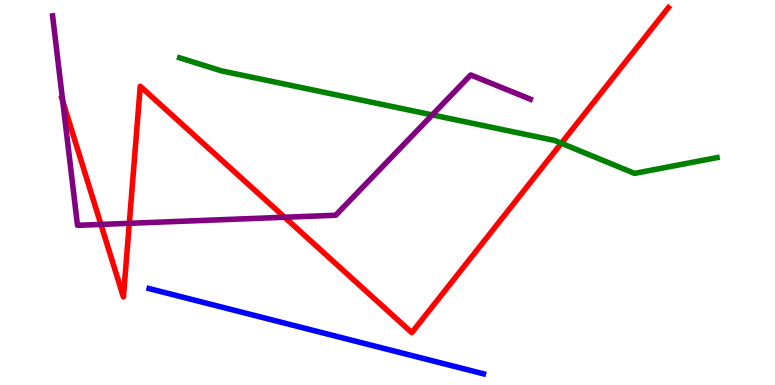[{'lines': ['blue', 'red'], 'intersections': []}, {'lines': ['green', 'red'], 'intersections': [{'x': 7.24, 'y': 6.28}]}, {'lines': ['purple', 'red'], 'intersections': [{'x': 0.81, 'y': 7.37}, {'x': 1.3, 'y': 4.17}, {'x': 1.67, 'y': 4.2}, {'x': 3.67, 'y': 4.36}]}, {'lines': ['blue', 'green'], 'intersections': []}, {'lines': ['blue', 'purple'], 'intersections': []}, {'lines': ['green', 'purple'], 'intersections': [{'x': 5.58, 'y': 7.02}]}]